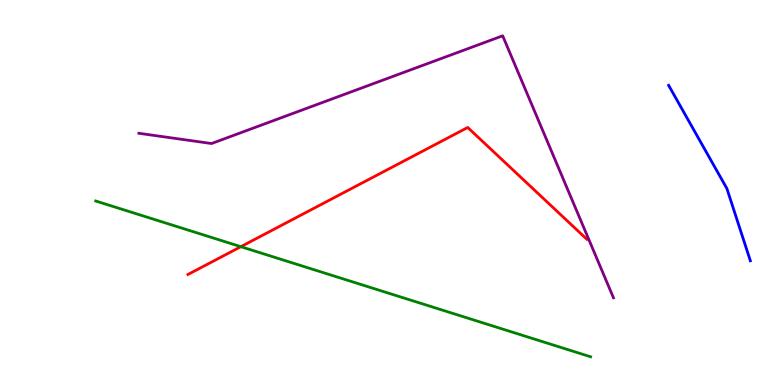[{'lines': ['blue', 'red'], 'intersections': []}, {'lines': ['green', 'red'], 'intersections': [{'x': 3.11, 'y': 3.59}]}, {'lines': ['purple', 'red'], 'intersections': []}, {'lines': ['blue', 'green'], 'intersections': []}, {'lines': ['blue', 'purple'], 'intersections': []}, {'lines': ['green', 'purple'], 'intersections': []}]